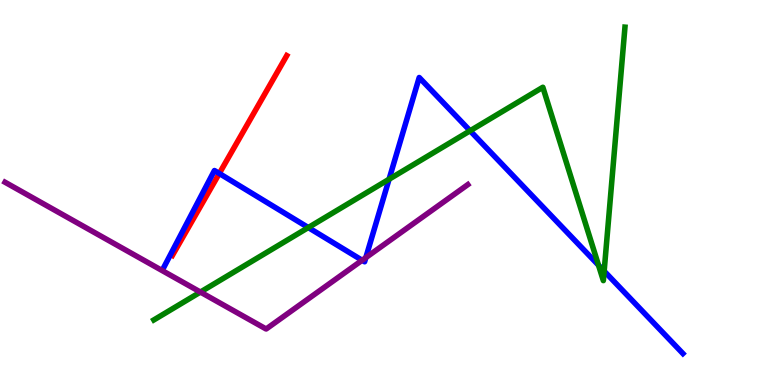[{'lines': ['blue', 'red'], 'intersections': [{'x': 2.83, 'y': 5.49}]}, {'lines': ['green', 'red'], 'intersections': []}, {'lines': ['purple', 'red'], 'intersections': []}, {'lines': ['blue', 'green'], 'intersections': [{'x': 3.98, 'y': 4.09}, {'x': 5.02, 'y': 5.34}, {'x': 6.07, 'y': 6.6}, {'x': 7.72, 'y': 3.11}, {'x': 7.8, 'y': 2.96}]}, {'lines': ['blue', 'purple'], 'intersections': [{'x': 4.67, 'y': 3.24}, {'x': 4.72, 'y': 3.31}]}, {'lines': ['green', 'purple'], 'intersections': [{'x': 2.59, 'y': 2.41}]}]